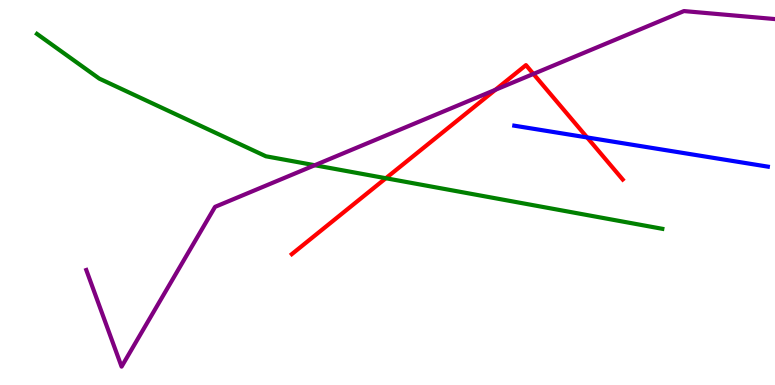[{'lines': ['blue', 'red'], 'intersections': [{'x': 7.58, 'y': 6.43}]}, {'lines': ['green', 'red'], 'intersections': [{'x': 4.98, 'y': 5.37}]}, {'lines': ['purple', 'red'], 'intersections': [{'x': 6.39, 'y': 7.67}, {'x': 6.88, 'y': 8.08}]}, {'lines': ['blue', 'green'], 'intersections': []}, {'lines': ['blue', 'purple'], 'intersections': []}, {'lines': ['green', 'purple'], 'intersections': [{'x': 4.06, 'y': 5.71}]}]